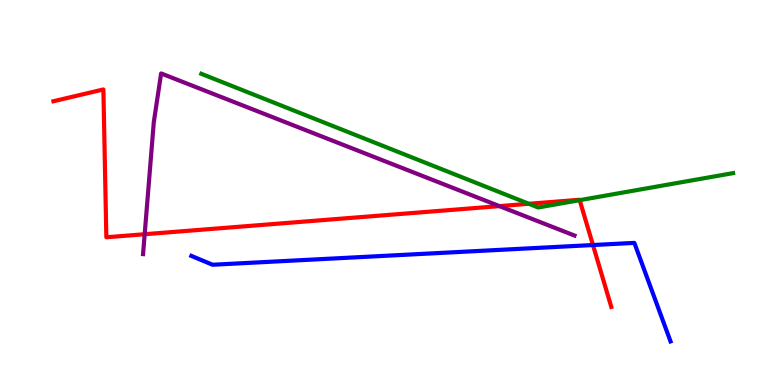[{'lines': ['blue', 'red'], 'intersections': [{'x': 7.65, 'y': 3.64}]}, {'lines': ['green', 'red'], 'intersections': [{'x': 6.82, 'y': 4.71}, {'x': 7.48, 'y': 4.8}]}, {'lines': ['purple', 'red'], 'intersections': [{'x': 1.87, 'y': 3.92}, {'x': 6.44, 'y': 4.65}]}, {'lines': ['blue', 'green'], 'intersections': []}, {'lines': ['blue', 'purple'], 'intersections': []}, {'lines': ['green', 'purple'], 'intersections': []}]